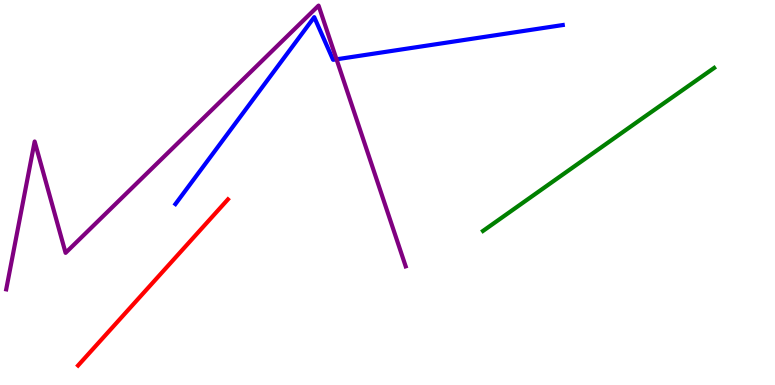[{'lines': ['blue', 'red'], 'intersections': []}, {'lines': ['green', 'red'], 'intersections': []}, {'lines': ['purple', 'red'], 'intersections': []}, {'lines': ['blue', 'green'], 'intersections': []}, {'lines': ['blue', 'purple'], 'intersections': [{'x': 4.34, 'y': 8.46}]}, {'lines': ['green', 'purple'], 'intersections': []}]